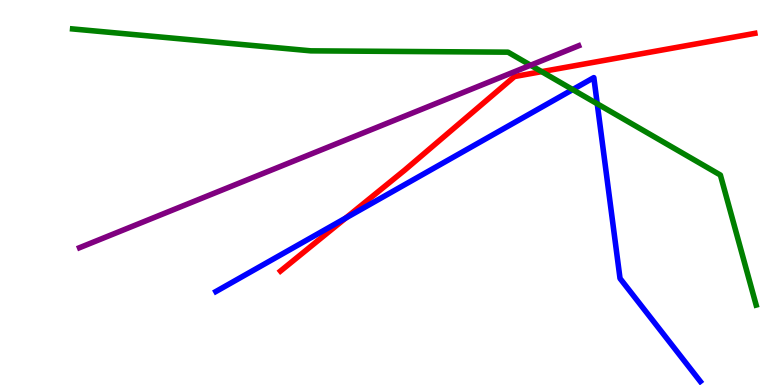[{'lines': ['blue', 'red'], 'intersections': [{'x': 4.46, 'y': 4.34}]}, {'lines': ['green', 'red'], 'intersections': [{'x': 6.99, 'y': 8.14}]}, {'lines': ['purple', 'red'], 'intersections': []}, {'lines': ['blue', 'green'], 'intersections': [{'x': 7.39, 'y': 7.67}, {'x': 7.71, 'y': 7.3}]}, {'lines': ['blue', 'purple'], 'intersections': []}, {'lines': ['green', 'purple'], 'intersections': [{'x': 6.85, 'y': 8.31}]}]